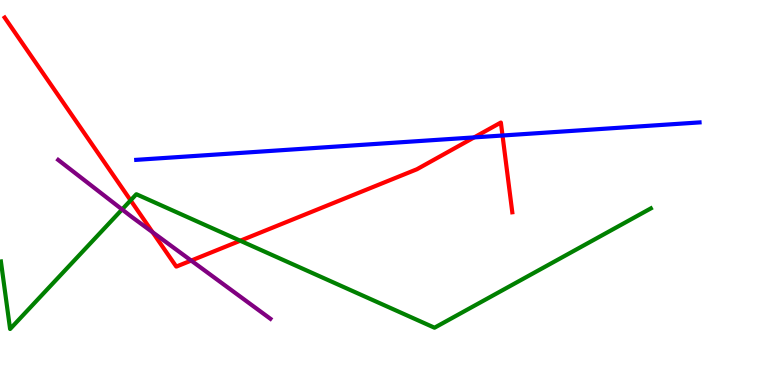[{'lines': ['blue', 'red'], 'intersections': [{'x': 6.12, 'y': 6.43}, {'x': 6.48, 'y': 6.48}]}, {'lines': ['green', 'red'], 'intersections': [{'x': 1.69, 'y': 4.8}, {'x': 3.1, 'y': 3.75}]}, {'lines': ['purple', 'red'], 'intersections': [{'x': 1.97, 'y': 3.97}, {'x': 2.47, 'y': 3.23}]}, {'lines': ['blue', 'green'], 'intersections': []}, {'lines': ['blue', 'purple'], 'intersections': []}, {'lines': ['green', 'purple'], 'intersections': [{'x': 1.58, 'y': 4.56}]}]